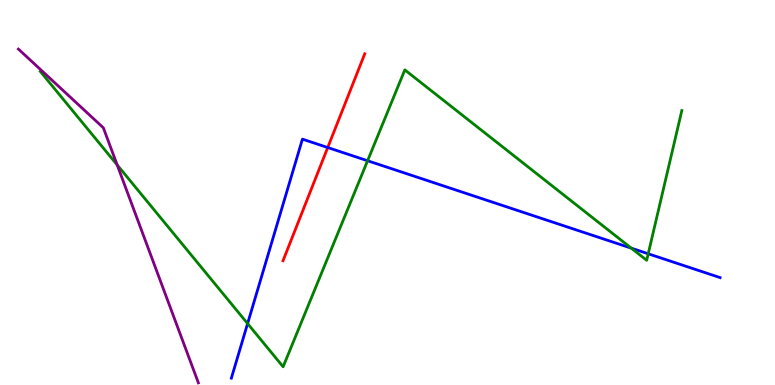[{'lines': ['blue', 'red'], 'intersections': [{'x': 4.23, 'y': 6.17}]}, {'lines': ['green', 'red'], 'intersections': []}, {'lines': ['purple', 'red'], 'intersections': []}, {'lines': ['blue', 'green'], 'intersections': [{'x': 3.19, 'y': 1.6}, {'x': 4.74, 'y': 5.82}, {'x': 8.15, 'y': 3.55}, {'x': 8.36, 'y': 3.41}]}, {'lines': ['blue', 'purple'], 'intersections': []}, {'lines': ['green', 'purple'], 'intersections': [{'x': 1.51, 'y': 5.72}]}]